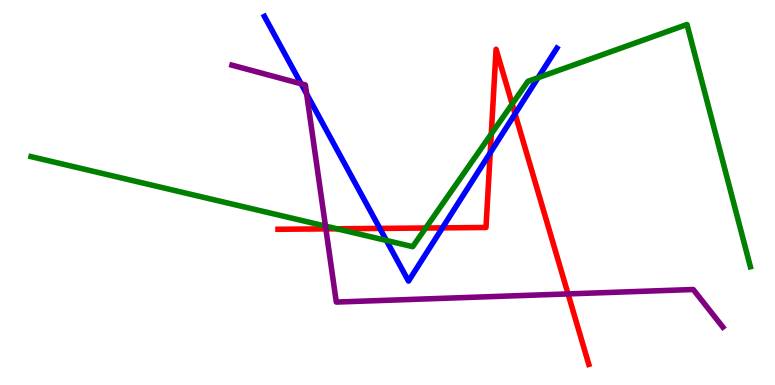[{'lines': ['blue', 'red'], 'intersections': [{'x': 4.9, 'y': 4.07}, {'x': 5.71, 'y': 4.08}, {'x': 6.33, 'y': 6.03}, {'x': 6.65, 'y': 7.04}]}, {'lines': ['green', 'red'], 'intersections': [{'x': 4.35, 'y': 4.06}, {'x': 5.49, 'y': 4.08}, {'x': 6.34, 'y': 6.52}, {'x': 6.61, 'y': 7.3}]}, {'lines': ['purple', 'red'], 'intersections': [{'x': 4.2, 'y': 4.06}, {'x': 7.33, 'y': 2.37}]}, {'lines': ['blue', 'green'], 'intersections': [{'x': 4.99, 'y': 3.75}, {'x': 6.94, 'y': 7.98}]}, {'lines': ['blue', 'purple'], 'intersections': [{'x': 3.89, 'y': 7.82}, {'x': 3.96, 'y': 7.56}]}, {'lines': ['green', 'purple'], 'intersections': [{'x': 4.2, 'y': 4.13}]}]